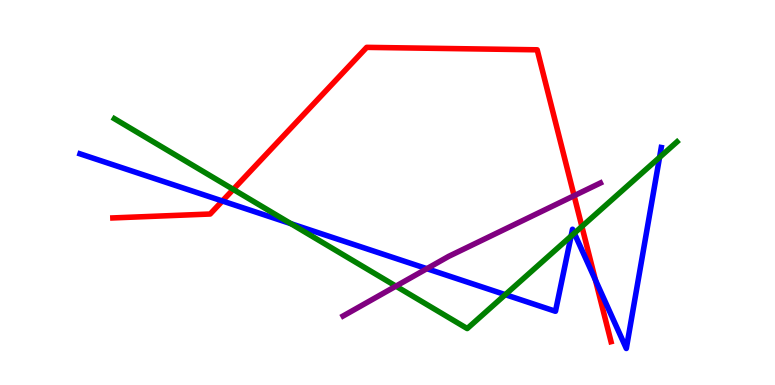[{'lines': ['blue', 'red'], 'intersections': [{'x': 2.87, 'y': 4.78}, {'x': 7.68, 'y': 2.73}]}, {'lines': ['green', 'red'], 'intersections': [{'x': 3.01, 'y': 5.08}, {'x': 7.51, 'y': 4.12}]}, {'lines': ['purple', 'red'], 'intersections': [{'x': 7.41, 'y': 4.92}]}, {'lines': ['blue', 'green'], 'intersections': [{'x': 3.75, 'y': 4.19}, {'x': 6.52, 'y': 2.35}, {'x': 7.37, 'y': 3.87}, {'x': 7.41, 'y': 3.94}, {'x': 8.51, 'y': 5.91}]}, {'lines': ['blue', 'purple'], 'intersections': [{'x': 5.51, 'y': 3.02}]}, {'lines': ['green', 'purple'], 'intersections': [{'x': 5.11, 'y': 2.57}]}]